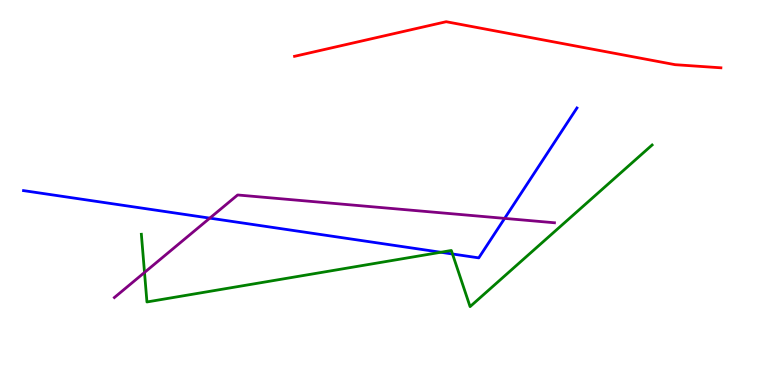[{'lines': ['blue', 'red'], 'intersections': []}, {'lines': ['green', 'red'], 'intersections': []}, {'lines': ['purple', 'red'], 'intersections': []}, {'lines': ['blue', 'green'], 'intersections': [{'x': 5.69, 'y': 3.45}, {'x': 5.84, 'y': 3.4}]}, {'lines': ['blue', 'purple'], 'intersections': [{'x': 2.71, 'y': 4.33}, {'x': 6.51, 'y': 4.33}]}, {'lines': ['green', 'purple'], 'intersections': [{'x': 1.86, 'y': 2.92}]}]